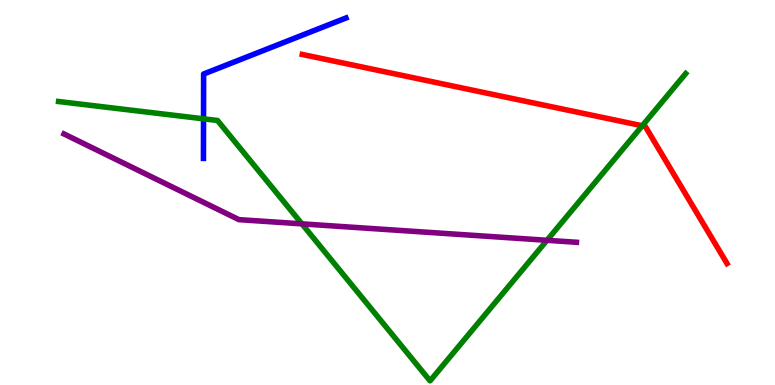[{'lines': ['blue', 'red'], 'intersections': []}, {'lines': ['green', 'red'], 'intersections': [{'x': 8.29, 'y': 6.73}]}, {'lines': ['purple', 'red'], 'intersections': []}, {'lines': ['blue', 'green'], 'intersections': [{'x': 2.63, 'y': 6.91}]}, {'lines': ['blue', 'purple'], 'intersections': []}, {'lines': ['green', 'purple'], 'intersections': [{'x': 3.9, 'y': 4.19}, {'x': 7.06, 'y': 3.76}]}]